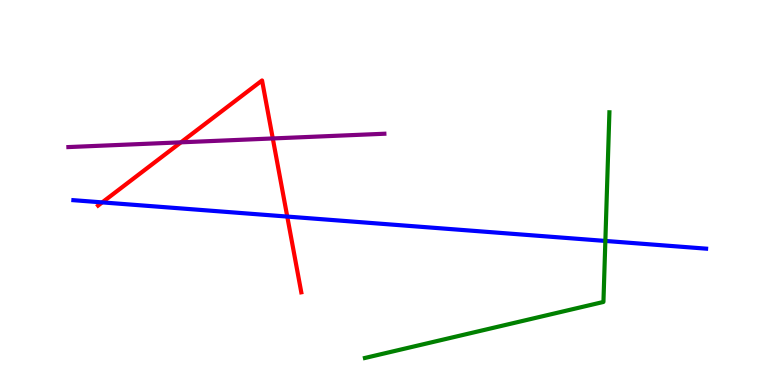[{'lines': ['blue', 'red'], 'intersections': [{'x': 1.32, 'y': 4.74}, {'x': 3.71, 'y': 4.37}]}, {'lines': ['green', 'red'], 'intersections': []}, {'lines': ['purple', 'red'], 'intersections': [{'x': 2.33, 'y': 6.3}, {'x': 3.52, 'y': 6.4}]}, {'lines': ['blue', 'green'], 'intersections': [{'x': 7.81, 'y': 3.74}]}, {'lines': ['blue', 'purple'], 'intersections': []}, {'lines': ['green', 'purple'], 'intersections': []}]